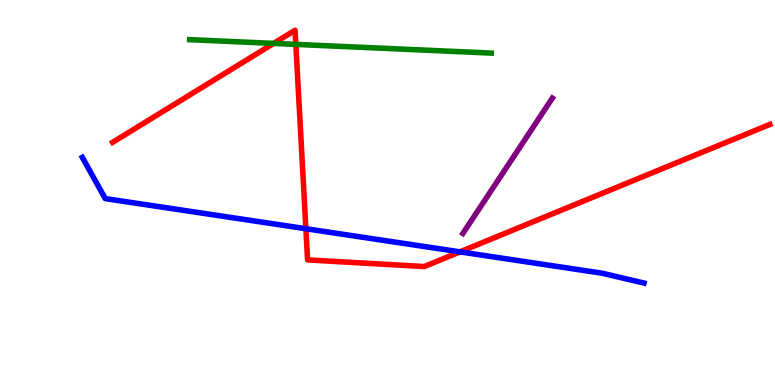[{'lines': ['blue', 'red'], 'intersections': [{'x': 3.95, 'y': 4.06}, {'x': 5.94, 'y': 3.46}]}, {'lines': ['green', 'red'], 'intersections': [{'x': 3.53, 'y': 8.87}, {'x': 3.82, 'y': 8.85}]}, {'lines': ['purple', 'red'], 'intersections': []}, {'lines': ['blue', 'green'], 'intersections': []}, {'lines': ['blue', 'purple'], 'intersections': []}, {'lines': ['green', 'purple'], 'intersections': []}]